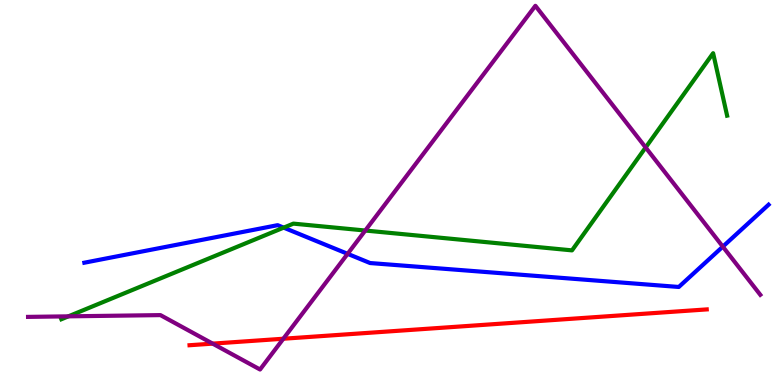[{'lines': ['blue', 'red'], 'intersections': []}, {'lines': ['green', 'red'], 'intersections': []}, {'lines': ['purple', 'red'], 'intersections': [{'x': 2.74, 'y': 1.07}, {'x': 3.66, 'y': 1.2}]}, {'lines': ['blue', 'green'], 'intersections': [{'x': 3.66, 'y': 4.09}]}, {'lines': ['blue', 'purple'], 'intersections': [{'x': 4.49, 'y': 3.41}, {'x': 9.33, 'y': 3.59}]}, {'lines': ['green', 'purple'], 'intersections': [{'x': 0.882, 'y': 1.78}, {'x': 4.71, 'y': 4.01}, {'x': 8.33, 'y': 6.17}]}]